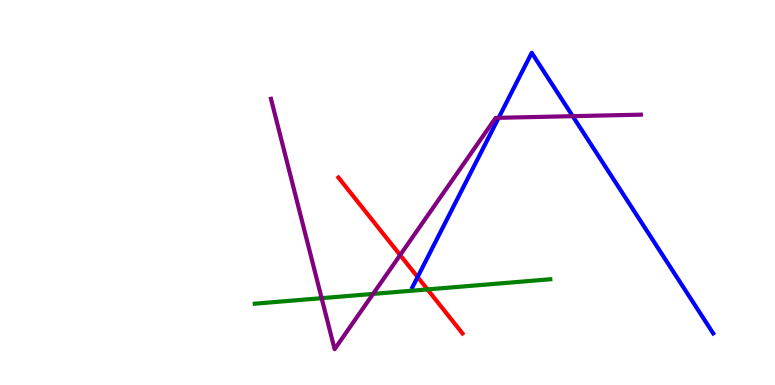[{'lines': ['blue', 'red'], 'intersections': [{'x': 5.39, 'y': 2.8}]}, {'lines': ['green', 'red'], 'intersections': [{'x': 5.52, 'y': 2.48}]}, {'lines': ['purple', 'red'], 'intersections': [{'x': 5.16, 'y': 3.38}]}, {'lines': ['blue', 'green'], 'intersections': []}, {'lines': ['blue', 'purple'], 'intersections': [{'x': 6.43, 'y': 6.94}, {'x': 7.39, 'y': 6.98}]}, {'lines': ['green', 'purple'], 'intersections': [{'x': 4.15, 'y': 2.26}, {'x': 4.81, 'y': 2.37}]}]